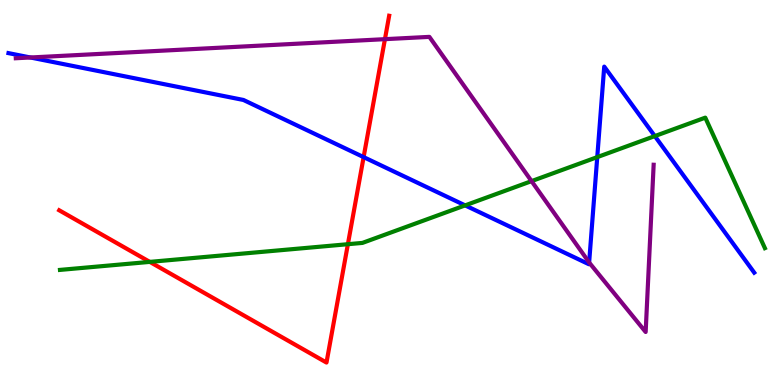[{'lines': ['blue', 'red'], 'intersections': [{'x': 4.69, 'y': 5.92}]}, {'lines': ['green', 'red'], 'intersections': [{'x': 1.93, 'y': 3.2}, {'x': 4.49, 'y': 3.66}]}, {'lines': ['purple', 'red'], 'intersections': [{'x': 4.97, 'y': 8.98}]}, {'lines': ['blue', 'green'], 'intersections': [{'x': 6.0, 'y': 4.67}, {'x': 7.71, 'y': 5.92}, {'x': 8.45, 'y': 6.47}]}, {'lines': ['blue', 'purple'], 'intersections': [{'x': 0.392, 'y': 8.51}, {'x': 7.6, 'y': 3.18}]}, {'lines': ['green', 'purple'], 'intersections': [{'x': 6.86, 'y': 5.3}]}]